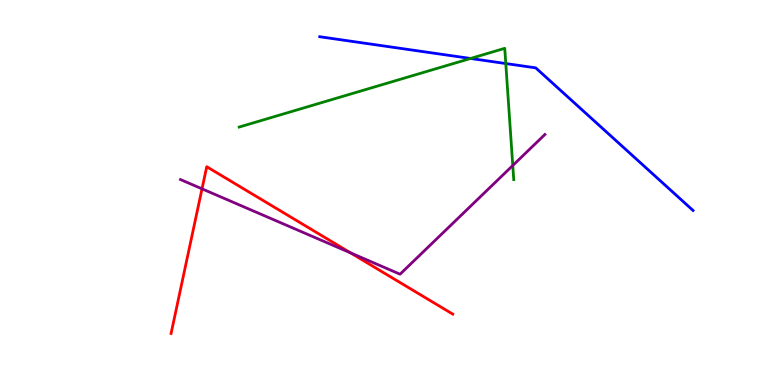[{'lines': ['blue', 'red'], 'intersections': []}, {'lines': ['green', 'red'], 'intersections': []}, {'lines': ['purple', 'red'], 'intersections': [{'x': 2.61, 'y': 5.1}, {'x': 4.52, 'y': 3.43}]}, {'lines': ['blue', 'green'], 'intersections': [{'x': 6.07, 'y': 8.48}, {'x': 6.53, 'y': 8.35}]}, {'lines': ['blue', 'purple'], 'intersections': []}, {'lines': ['green', 'purple'], 'intersections': [{'x': 6.62, 'y': 5.7}]}]